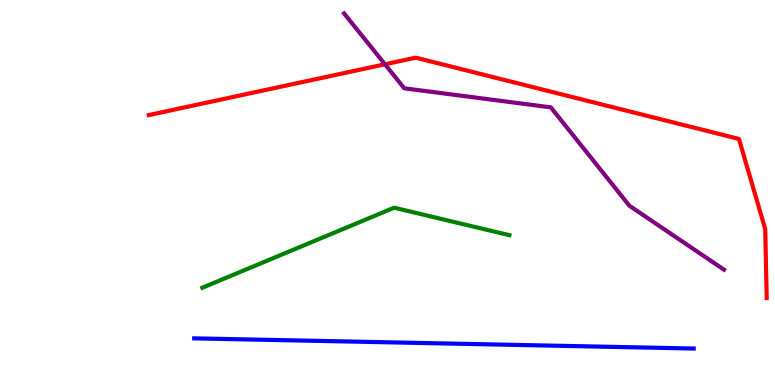[{'lines': ['blue', 'red'], 'intersections': []}, {'lines': ['green', 'red'], 'intersections': []}, {'lines': ['purple', 'red'], 'intersections': [{'x': 4.97, 'y': 8.33}]}, {'lines': ['blue', 'green'], 'intersections': []}, {'lines': ['blue', 'purple'], 'intersections': []}, {'lines': ['green', 'purple'], 'intersections': []}]